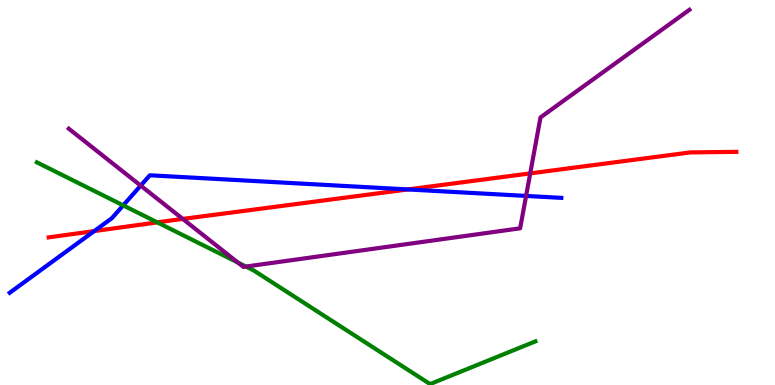[{'lines': ['blue', 'red'], 'intersections': [{'x': 1.22, 'y': 4.0}, {'x': 5.26, 'y': 5.08}]}, {'lines': ['green', 'red'], 'intersections': [{'x': 2.03, 'y': 4.22}]}, {'lines': ['purple', 'red'], 'intersections': [{'x': 2.36, 'y': 4.31}, {'x': 6.84, 'y': 5.5}]}, {'lines': ['blue', 'green'], 'intersections': [{'x': 1.59, 'y': 4.67}]}, {'lines': ['blue', 'purple'], 'intersections': [{'x': 1.82, 'y': 5.18}, {'x': 6.79, 'y': 4.91}]}, {'lines': ['green', 'purple'], 'intersections': [{'x': 3.07, 'y': 3.18}, {'x': 3.17, 'y': 3.08}]}]